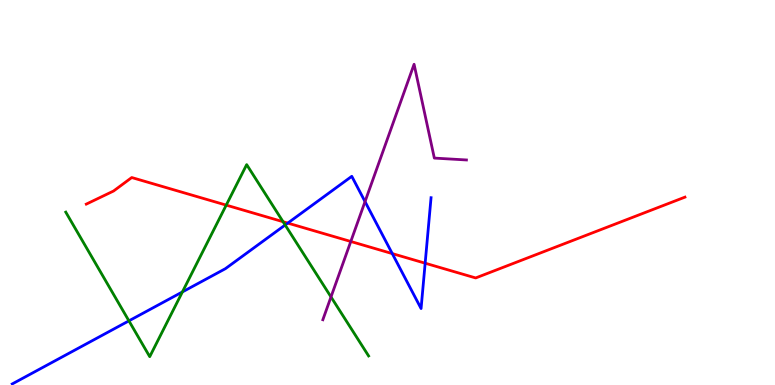[{'lines': ['blue', 'red'], 'intersections': [{'x': 3.71, 'y': 4.21}, {'x': 5.06, 'y': 3.41}, {'x': 5.49, 'y': 3.16}]}, {'lines': ['green', 'red'], 'intersections': [{'x': 2.92, 'y': 4.67}, {'x': 3.65, 'y': 4.24}]}, {'lines': ['purple', 'red'], 'intersections': [{'x': 4.53, 'y': 3.73}]}, {'lines': ['blue', 'green'], 'intersections': [{'x': 1.66, 'y': 1.67}, {'x': 2.35, 'y': 2.42}, {'x': 3.68, 'y': 4.16}]}, {'lines': ['blue', 'purple'], 'intersections': [{'x': 4.71, 'y': 4.76}]}, {'lines': ['green', 'purple'], 'intersections': [{'x': 4.27, 'y': 2.29}]}]